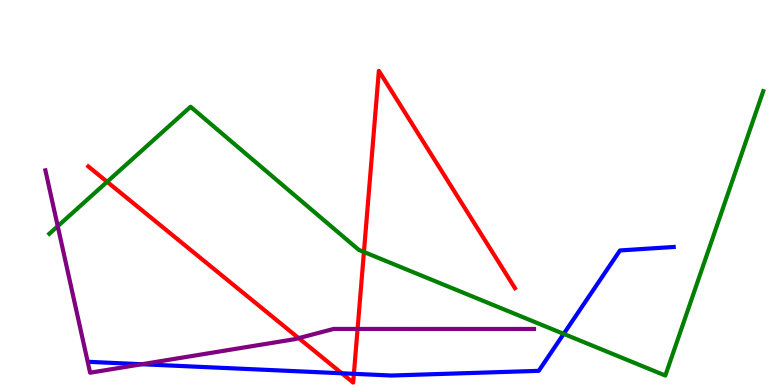[{'lines': ['blue', 'red'], 'intersections': [{'x': 4.41, 'y': 0.305}, {'x': 4.57, 'y': 0.29}]}, {'lines': ['green', 'red'], 'intersections': [{'x': 1.38, 'y': 5.28}, {'x': 4.7, 'y': 3.46}]}, {'lines': ['purple', 'red'], 'intersections': [{'x': 3.85, 'y': 1.22}, {'x': 4.61, 'y': 1.46}]}, {'lines': ['blue', 'green'], 'intersections': [{'x': 7.27, 'y': 1.33}]}, {'lines': ['blue', 'purple'], 'intersections': [{'x': 1.83, 'y': 0.539}]}, {'lines': ['green', 'purple'], 'intersections': [{'x': 0.745, 'y': 4.12}]}]